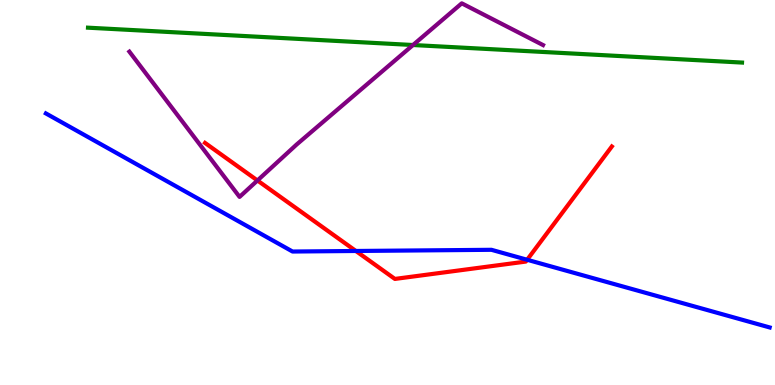[{'lines': ['blue', 'red'], 'intersections': [{'x': 4.59, 'y': 3.48}, {'x': 6.8, 'y': 3.25}]}, {'lines': ['green', 'red'], 'intersections': []}, {'lines': ['purple', 'red'], 'intersections': [{'x': 3.32, 'y': 5.31}]}, {'lines': ['blue', 'green'], 'intersections': []}, {'lines': ['blue', 'purple'], 'intersections': []}, {'lines': ['green', 'purple'], 'intersections': [{'x': 5.33, 'y': 8.83}]}]